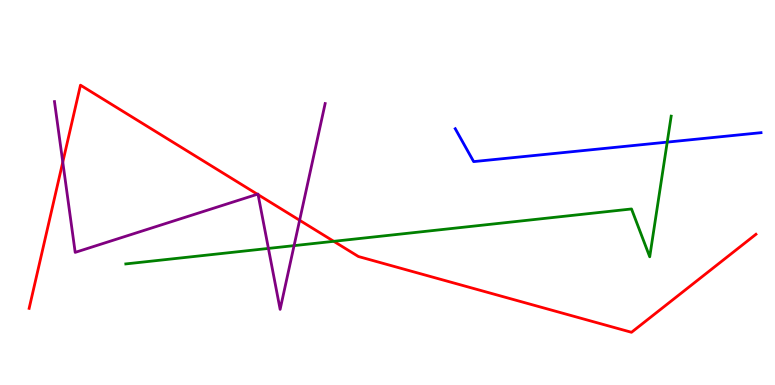[{'lines': ['blue', 'red'], 'intersections': []}, {'lines': ['green', 'red'], 'intersections': [{'x': 4.31, 'y': 3.73}]}, {'lines': ['purple', 'red'], 'intersections': [{'x': 0.81, 'y': 5.79}, {'x': 3.32, 'y': 4.95}, {'x': 3.33, 'y': 4.94}, {'x': 3.87, 'y': 4.28}]}, {'lines': ['blue', 'green'], 'intersections': [{'x': 8.61, 'y': 6.31}]}, {'lines': ['blue', 'purple'], 'intersections': []}, {'lines': ['green', 'purple'], 'intersections': [{'x': 3.46, 'y': 3.55}, {'x': 3.79, 'y': 3.62}]}]